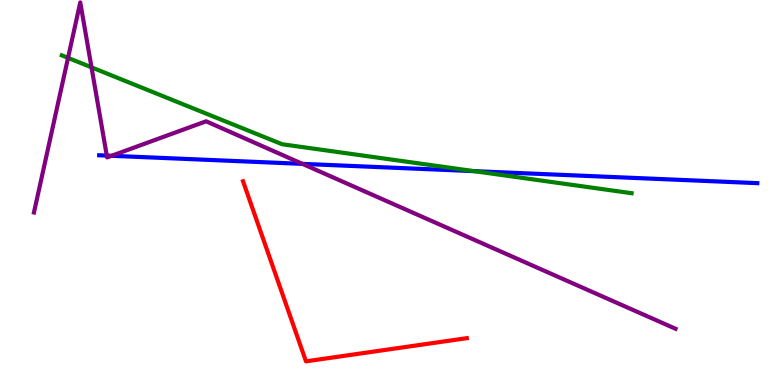[{'lines': ['blue', 'red'], 'intersections': []}, {'lines': ['green', 'red'], 'intersections': []}, {'lines': ['purple', 'red'], 'intersections': []}, {'lines': ['blue', 'green'], 'intersections': [{'x': 6.12, 'y': 5.55}]}, {'lines': ['blue', 'purple'], 'intersections': [{'x': 1.38, 'y': 5.96}, {'x': 1.44, 'y': 5.95}, {'x': 3.9, 'y': 5.74}]}, {'lines': ['green', 'purple'], 'intersections': [{'x': 0.878, 'y': 8.5}, {'x': 1.18, 'y': 8.25}]}]